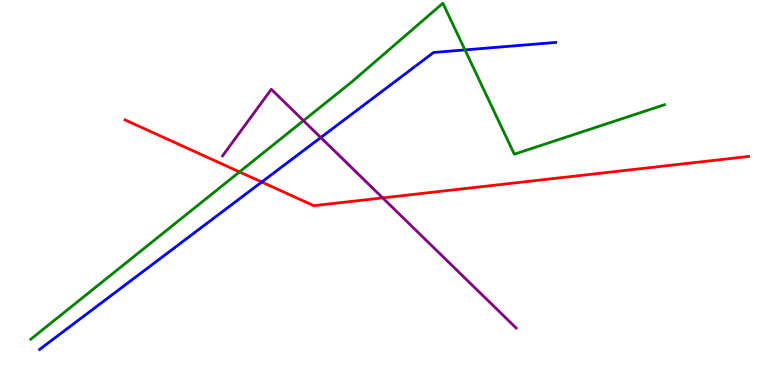[{'lines': ['blue', 'red'], 'intersections': [{'x': 3.38, 'y': 5.27}]}, {'lines': ['green', 'red'], 'intersections': [{'x': 3.09, 'y': 5.54}]}, {'lines': ['purple', 'red'], 'intersections': [{'x': 4.94, 'y': 4.86}]}, {'lines': ['blue', 'green'], 'intersections': [{'x': 6.0, 'y': 8.7}]}, {'lines': ['blue', 'purple'], 'intersections': [{'x': 4.14, 'y': 6.43}]}, {'lines': ['green', 'purple'], 'intersections': [{'x': 3.92, 'y': 6.87}]}]